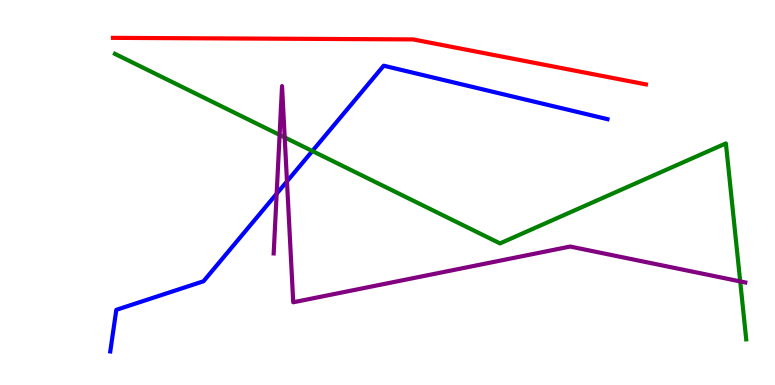[{'lines': ['blue', 'red'], 'intersections': []}, {'lines': ['green', 'red'], 'intersections': []}, {'lines': ['purple', 'red'], 'intersections': []}, {'lines': ['blue', 'green'], 'intersections': [{'x': 4.03, 'y': 6.08}]}, {'lines': ['blue', 'purple'], 'intersections': [{'x': 3.57, 'y': 4.97}, {'x': 3.7, 'y': 5.29}]}, {'lines': ['green', 'purple'], 'intersections': [{'x': 3.61, 'y': 6.5}, {'x': 3.67, 'y': 6.43}, {'x': 9.55, 'y': 2.69}]}]